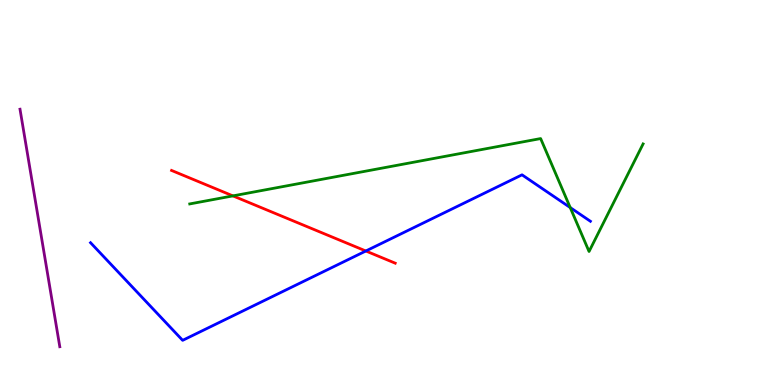[{'lines': ['blue', 'red'], 'intersections': [{'x': 4.72, 'y': 3.48}]}, {'lines': ['green', 'red'], 'intersections': [{'x': 3.01, 'y': 4.91}]}, {'lines': ['purple', 'red'], 'intersections': []}, {'lines': ['blue', 'green'], 'intersections': [{'x': 7.36, 'y': 4.61}]}, {'lines': ['blue', 'purple'], 'intersections': []}, {'lines': ['green', 'purple'], 'intersections': []}]